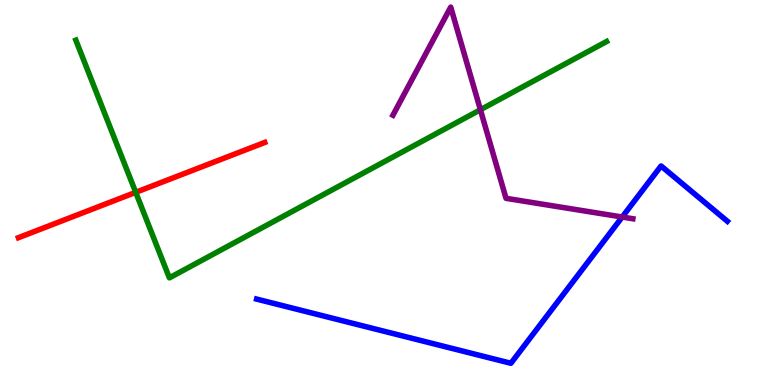[{'lines': ['blue', 'red'], 'intersections': []}, {'lines': ['green', 'red'], 'intersections': [{'x': 1.75, 'y': 5.0}]}, {'lines': ['purple', 'red'], 'intersections': []}, {'lines': ['blue', 'green'], 'intersections': []}, {'lines': ['blue', 'purple'], 'intersections': [{'x': 8.03, 'y': 4.36}]}, {'lines': ['green', 'purple'], 'intersections': [{'x': 6.2, 'y': 7.15}]}]